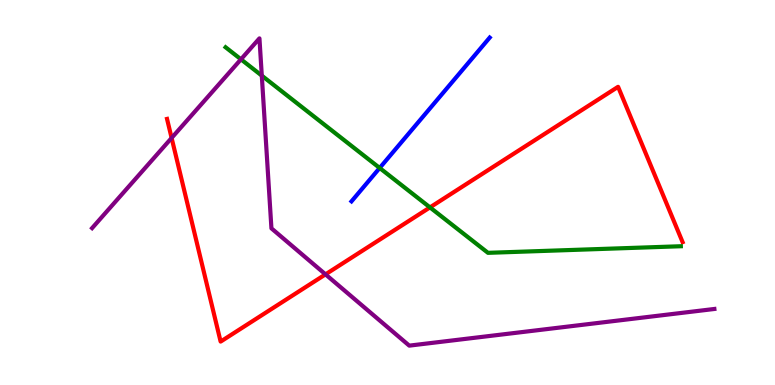[{'lines': ['blue', 'red'], 'intersections': []}, {'lines': ['green', 'red'], 'intersections': [{'x': 5.55, 'y': 4.61}]}, {'lines': ['purple', 'red'], 'intersections': [{'x': 2.21, 'y': 6.42}, {'x': 4.2, 'y': 2.87}]}, {'lines': ['blue', 'green'], 'intersections': [{'x': 4.9, 'y': 5.64}]}, {'lines': ['blue', 'purple'], 'intersections': []}, {'lines': ['green', 'purple'], 'intersections': [{'x': 3.11, 'y': 8.46}, {'x': 3.38, 'y': 8.04}]}]